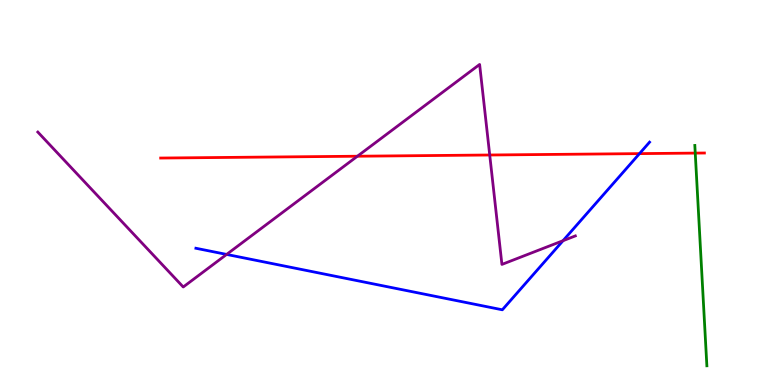[{'lines': ['blue', 'red'], 'intersections': [{'x': 8.25, 'y': 6.01}]}, {'lines': ['green', 'red'], 'intersections': [{'x': 8.97, 'y': 6.02}]}, {'lines': ['purple', 'red'], 'intersections': [{'x': 4.61, 'y': 5.94}, {'x': 6.32, 'y': 5.97}]}, {'lines': ['blue', 'green'], 'intersections': []}, {'lines': ['blue', 'purple'], 'intersections': [{'x': 2.92, 'y': 3.39}, {'x': 7.26, 'y': 3.75}]}, {'lines': ['green', 'purple'], 'intersections': []}]